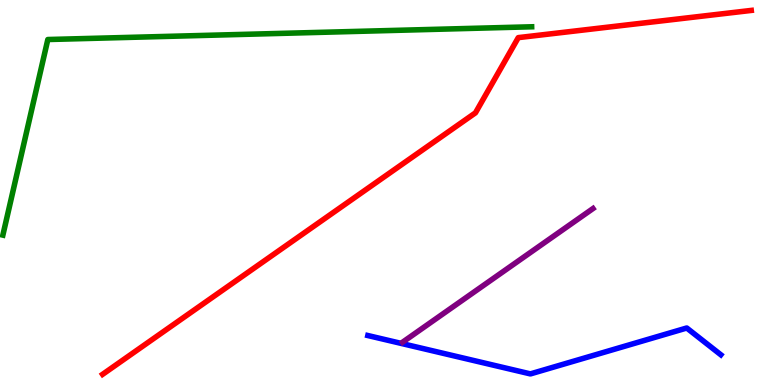[{'lines': ['blue', 'red'], 'intersections': []}, {'lines': ['green', 'red'], 'intersections': []}, {'lines': ['purple', 'red'], 'intersections': []}, {'lines': ['blue', 'green'], 'intersections': []}, {'lines': ['blue', 'purple'], 'intersections': []}, {'lines': ['green', 'purple'], 'intersections': []}]